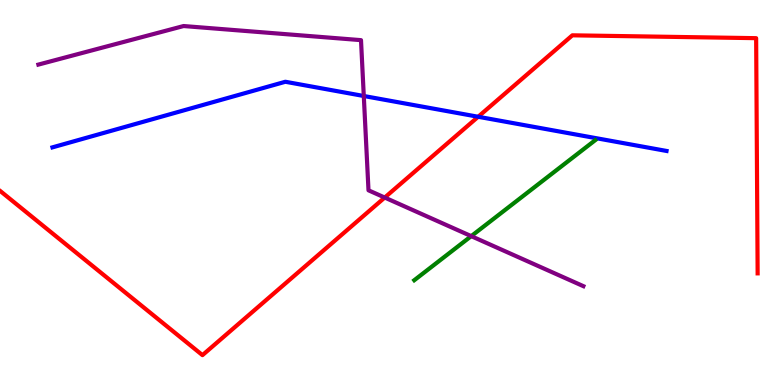[{'lines': ['blue', 'red'], 'intersections': [{'x': 6.17, 'y': 6.97}]}, {'lines': ['green', 'red'], 'intersections': []}, {'lines': ['purple', 'red'], 'intersections': [{'x': 4.96, 'y': 4.87}]}, {'lines': ['blue', 'green'], 'intersections': []}, {'lines': ['blue', 'purple'], 'intersections': [{'x': 4.69, 'y': 7.51}]}, {'lines': ['green', 'purple'], 'intersections': [{'x': 6.08, 'y': 3.87}]}]